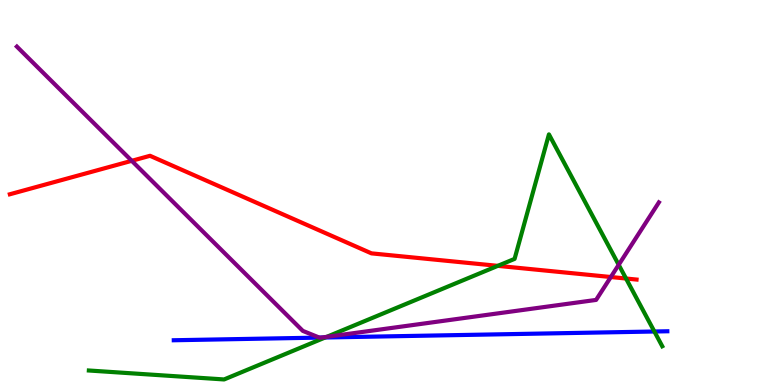[{'lines': ['blue', 'red'], 'intersections': []}, {'lines': ['green', 'red'], 'intersections': [{'x': 6.42, 'y': 3.09}, {'x': 8.08, 'y': 2.77}]}, {'lines': ['purple', 'red'], 'intersections': [{'x': 1.7, 'y': 5.82}, {'x': 7.88, 'y': 2.8}]}, {'lines': ['blue', 'green'], 'intersections': [{'x': 4.2, 'y': 1.23}, {'x': 8.44, 'y': 1.39}]}, {'lines': ['blue', 'purple'], 'intersections': [{'x': 4.12, 'y': 1.23}, {'x': 4.15, 'y': 1.23}]}, {'lines': ['green', 'purple'], 'intersections': [{'x': 4.22, 'y': 1.25}, {'x': 7.98, 'y': 3.12}]}]